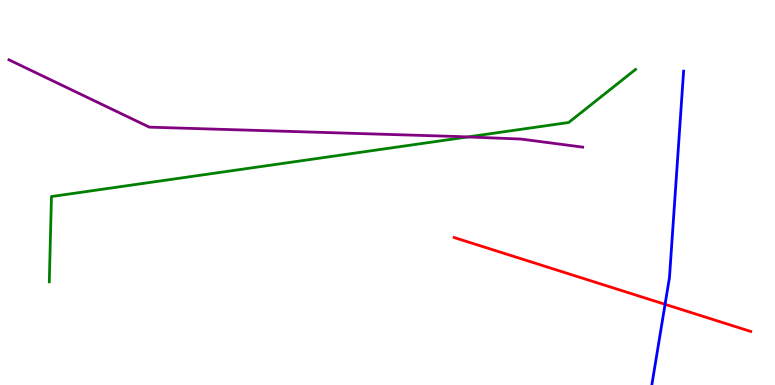[{'lines': ['blue', 'red'], 'intersections': [{'x': 8.58, 'y': 2.1}]}, {'lines': ['green', 'red'], 'intersections': []}, {'lines': ['purple', 'red'], 'intersections': []}, {'lines': ['blue', 'green'], 'intersections': []}, {'lines': ['blue', 'purple'], 'intersections': []}, {'lines': ['green', 'purple'], 'intersections': [{'x': 6.04, 'y': 6.44}]}]